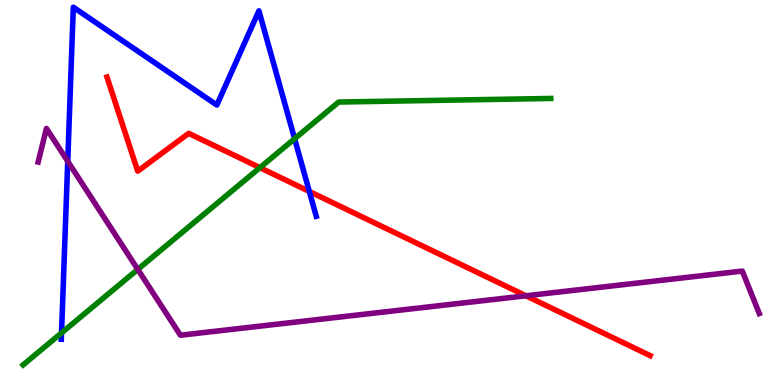[{'lines': ['blue', 'red'], 'intersections': [{'x': 3.99, 'y': 5.03}]}, {'lines': ['green', 'red'], 'intersections': [{'x': 3.35, 'y': 5.65}]}, {'lines': ['purple', 'red'], 'intersections': [{'x': 6.79, 'y': 2.32}]}, {'lines': ['blue', 'green'], 'intersections': [{'x': 0.794, 'y': 1.35}, {'x': 3.8, 'y': 6.4}]}, {'lines': ['blue', 'purple'], 'intersections': [{'x': 0.874, 'y': 5.81}]}, {'lines': ['green', 'purple'], 'intersections': [{'x': 1.78, 'y': 3.0}]}]